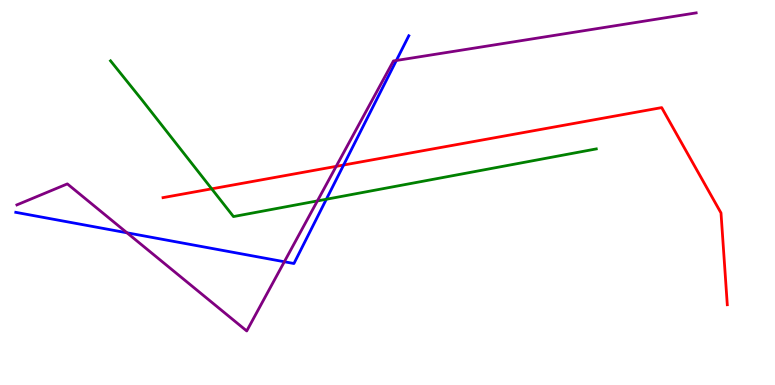[{'lines': ['blue', 'red'], 'intersections': [{'x': 4.43, 'y': 5.71}]}, {'lines': ['green', 'red'], 'intersections': [{'x': 2.73, 'y': 5.1}]}, {'lines': ['purple', 'red'], 'intersections': [{'x': 4.34, 'y': 5.68}]}, {'lines': ['blue', 'green'], 'intersections': [{'x': 4.21, 'y': 4.82}]}, {'lines': ['blue', 'purple'], 'intersections': [{'x': 1.64, 'y': 3.95}, {'x': 3.67, 'y': 3.2}, {'x': 5.11, 'y': 8.43}]}, {'lines': ['green', 'purple'], 'intersections': [{'x': 4.1, 'y': 4.78}]}]